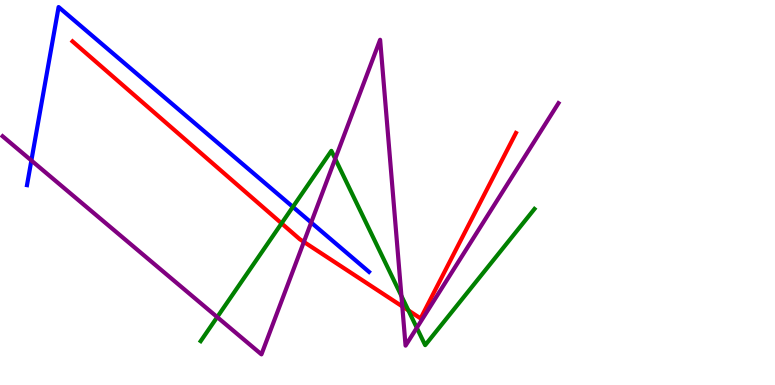[{'lines': ['blue', 'red'], 'intersections': []}, {'lines': ['green', 'red'], 'intersections': [{'x': 3.63, 'y': 4.2}, {'x': 5.27, 'y': 1.94}]}, {'lines': ['purple', 'red'], 'intersections': [{'x': 3.92, 'y': 3.72}, {'x': 5.19, 'y': 2.04}]}, {'lines': ['blue', 'green'], 'intersections': [{'x': 3.78, 'y': 4.63}]}, {'lines': ['blue', 'purple'], 'intersections': [{'x': 0.405, 'y': 5.83}, {'x': 4.02, 'y': 4.22}]}, {'lines': ['green', 'purple'], 'intersections': [{'x': 2.8, 'y': 1.76}, {'x': 4.33, 'y': 5.88}, {'x': 5.18, 'y': 2.31}, {'x': 5.38, 'y': 1.49}]}]